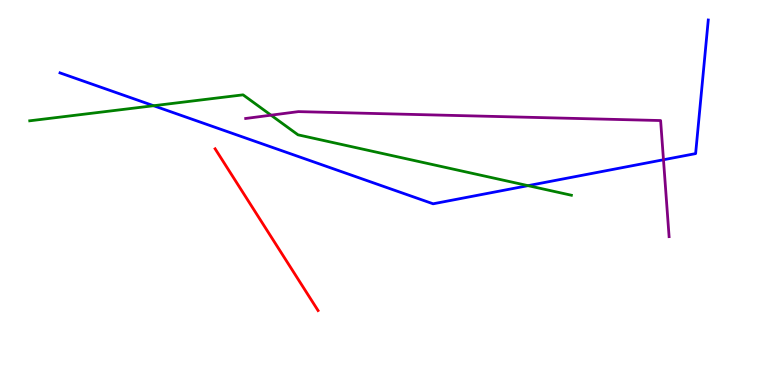[{'lines': ['blue', 'red'], 'intersections': []}, {'lines': ['green', 'red'], 'intersections': []}, {'lines': ['purple', 'red'], 'intersections': []}, {'lines': ['blue', 'green'], 'intersections': [{'x': 1.98, 'y': 7.25}, {'x': 6.81, 'y': 5.18}]}, {'lines': ['blue', 'purple'], 'intersections': [{'x': 8.56, 'y': 5.85}]}, {'lines': ['green', 'purple'], 'intersections': [{'x': 3.5, 'y': 7.01}]}]